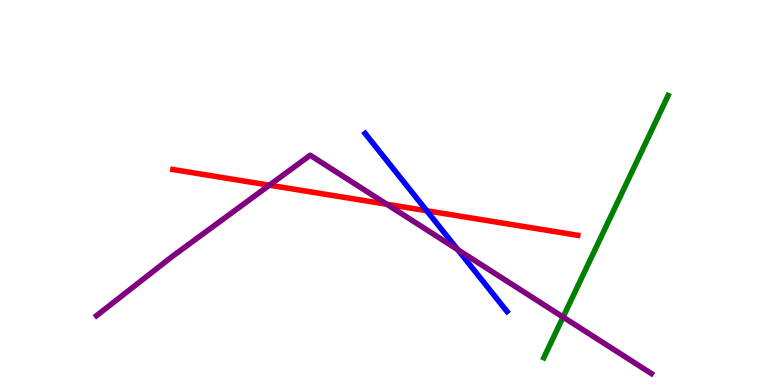[{'lines': ['blue', 'red'], 'intersections': [{'x': 5.51, 'y': 4.53}]}, {'lines': ['green', 'red'], 'intersections': []}, {'lines': ['purple', 'red'], 'intersections': [{'x': 3.48, 'y': 5.19}, {'x': 4.99, 'y': 4.69}]}, {'lines': ['blue', 'green'], 'intersections': []}, {'lines': ['blue', 'purple'], 'intersections': [{'x': 5.91, 'y': 3.52}]}, {'lines': ['green', 'purple'], 'intersections': [{'x': 7.27, 'y': 1.76}]}]